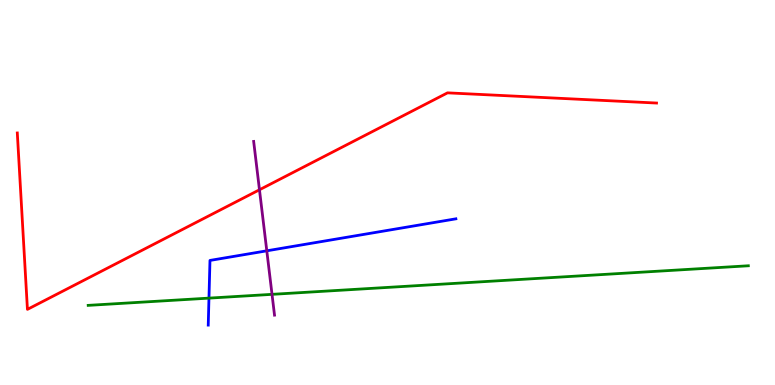[{'lines': ['blue', 'red'], 'intersections': []}, {'lines': ['green', 'red'], 'intersections': []}, {'lines': ['purple', 'red'], 'intersections': [{'x': 3.35, 'y': 5.07}]}, {'lines': ['blue', 'green'], 'intersections': [{'x': 2.7, 'y': 2.26}]}, {'lines': ['blue', 'purple'], 'intersections': [{'x': 3.44, 'y': 3.49}]}, {'lines': ['green', 'purple'], 'intersections': [{'x': 3.51, 'y': 2.35}]}]